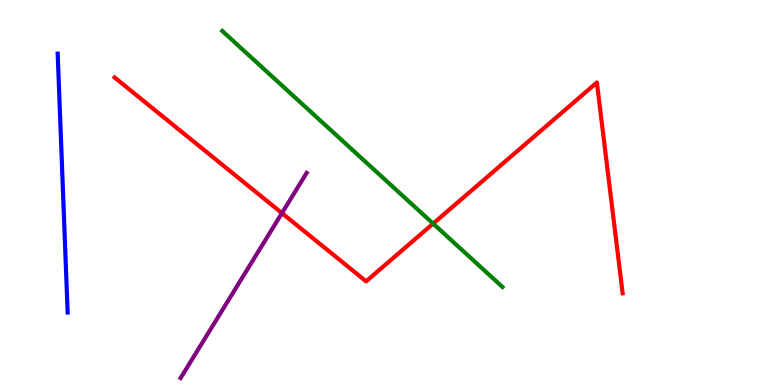[{'lines': ['blue', 'red'], 'intersections': []}, {'lines': ['green', 'red'], 'intersections': [{'x': 5.59, 'y': 4.19}]}, {'lines': ['purple', 'red'], 'intersections': [{'x': 3.64, 'y': 4.46}]}, {'lines': ['blue', 'green'], 'intersections': []}, {'lines': ['blue', 'purple'], 'intersections': []}, {'lines': ['green', 'purple'], 'intersections': []}]